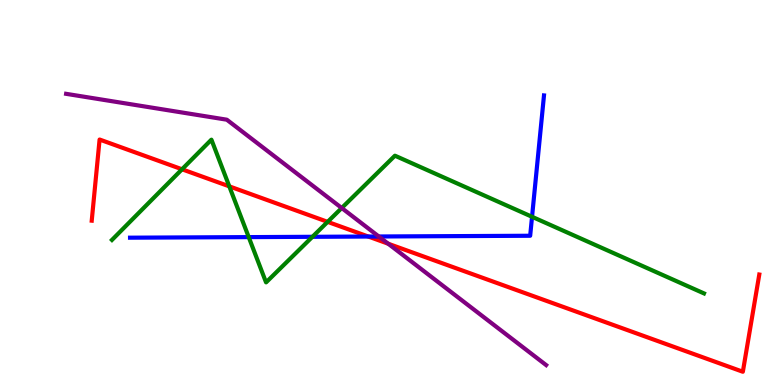[{'lines': ['blue', 'red'], 'intersections': [{'x': 4.75, 'y': 3.86}]}, {'lines': ['green', 'red'], 'intersections': [{'x': 2.35, 'y': 5.6}, {'x': 2.96, 'y': 5.16}, {'x': 4.23, 'y': 4.24}]}, {'lines': ['purple', 'red'], 'intersections': [{'x': 5.01, 'y': 3.67}]}, {'lines': ['blue', 'green'], 'intersections': [{'x': 3.21, 'y': 3.84}, {'x': 4.03, 'y': 3.85}, {'x': 6.87, 'y': 4.37}]}, {'lines': ['blue', 'purple'], 'intersections': [{'x': 4.89, 'y': 3.86}]}, {'lines': ['green', 'purple'], 'intersections': [{'x': 4.41, 'y': 4.6}]}]